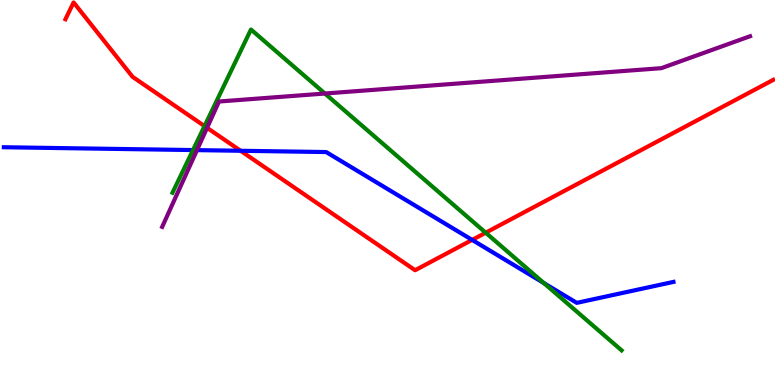[{'lines': ['blue', 'red'], 'intersections': [{'x': 3.1, 'y': 6.08}, {'x': 6.09, 'y': 3.77}]}, {'lines': ['green', 'red'], 'intersections': [{'x': 2.64, 'y': 6.72}, {'x': 6.27, 'y': 3.96}]}, {'lines': ['purple', 'red'], 'intersections': [{'x': 2.67, 'y': 6.68}]}, {'lines': ['blue', 'green'], 'intersections': [{'x': 2.49, 'y': 6.1}, {'x': 7.02, 'y': 2.65}]}, {'lines': ['blue', 'purple'], 'intersections': [{'x': 2.54, 'y': 6.1}]}, {'lines': ['green', 'purple'], 'intersections': [{'x': 4.19, 'y': 7.57}]}]